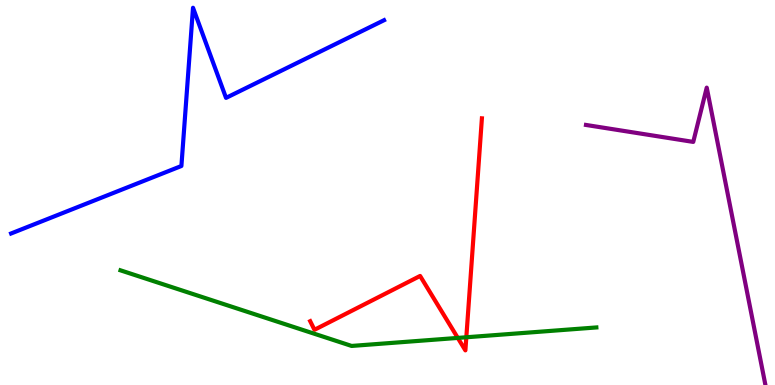[{'lines': ['blue', 'red'], 'intersections': []}, {'lines': ['green', 'red'], 'intersections': [{'x': 5.91, 'y': 1.22}, {'x': 6.02, 'y': 1.24}]}, {'lines': ['purple', 'red'], 'intersections': []}, {'lines': ['blue', 'green'], 'intersections': []}, {'lines': ['blue', 'purple'], 'intersections': []}, {'lines': ['green', 'purple'], 'intersections': []}]